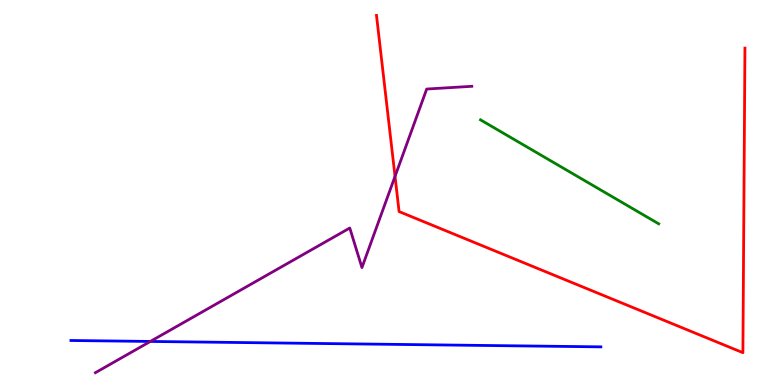[{'lines': ['blue', 'red'], 'intersections': []}, {'lines': ['green', 'red'], 'intersections': []}, {'lines': ['purple', 'red'], 'intersections': [{'x': 5.1, 'y': 5.42}]}, {'lines': ['blue', 'green'], 'intersections': []}, {'lines': ['blue', 'purple'], 'intersections': [{'x': 1.94, 'y': 1.13}]}, {'lines': ['green', 'purple'], 'intersections': []}]